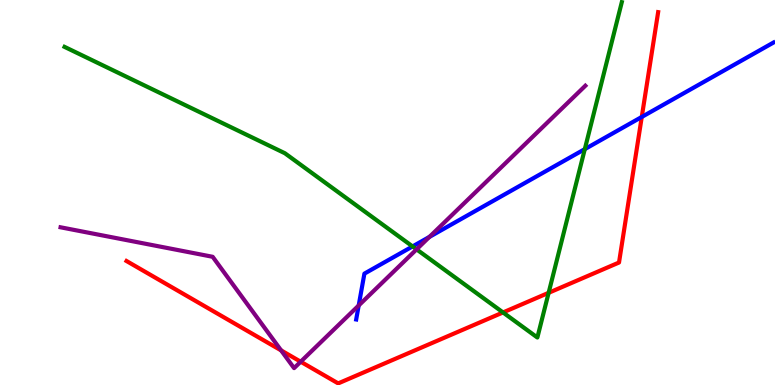[{'lines': ['blue', 'red'], 'intersections': [{'x': 8.28, 'y': 6.96}]}, {'lines': ['green', 'red'], 'intersections': [{'x': 6.49, 'y': 1.88}, {'x': 7.08, 'y': 2.39}]}, {'lines': ['purple', 'red'], 'intersections': [{'x': 3.63, 'y': 0.899}, {'x': 3.88, 'y': 0.605}]}, {'lines': ['blue', 'green'], 'intersections': [{'x': 5.32, 'y': 3.6}, {'x': 7.55, 'y': 6.13}]}, {'lines': ['blue', 'purple'], 'intersections': [{'x': 4.63, 'y': 2.07}, {'x': 5.54, 'y': 3.85}]}, {'lines': ['green', 'purple'], 'intersections': [{'x': 5.38, 'y': 3.52}]}]